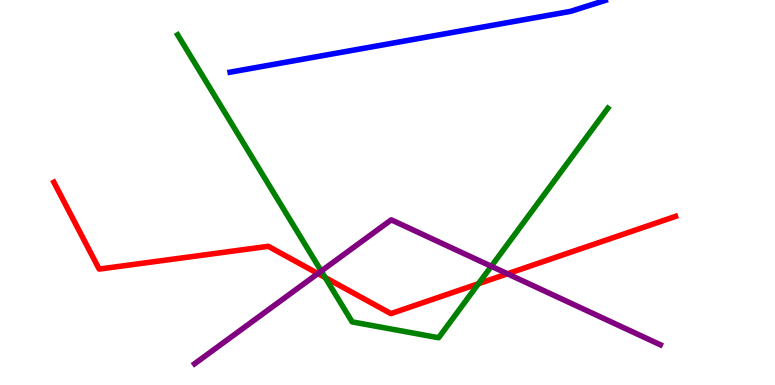[{'lines': ['blue', 'red'], 'intersections': []}, {'lines': ['green', 'red'], 'intersections': [{'x': 4.2, 'y': 2.79}, {'x': 6.17, 'y': 2.63}]}, {'lines': ['purple', 'red'], 'intersections': [{'x': 4.1, 'y': 2.9}, {'x': 6.55, 'y': 2.89}]}, {'lines': ['blue', 'green'], 'intersections': []}, {'lines': ['blue', 'purple'], 'intersections': []}, {'lines': ['green', 'purple'], 'intersections': [{'x': 4.15, 'y': 2.96}, {'x': 6.34, 'y': 3.08}]}]